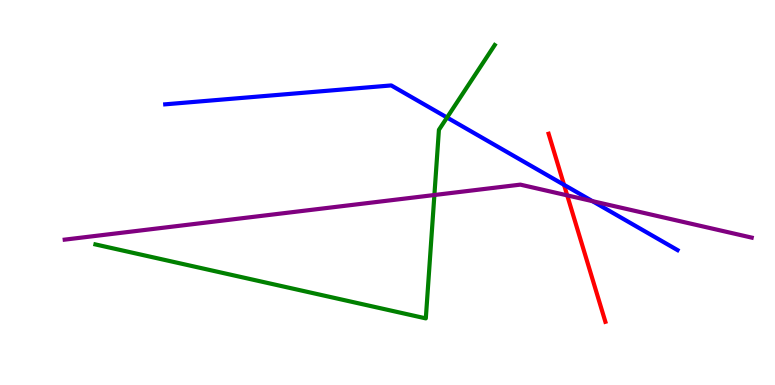[{'lines': ['blue', 'red'], 'intersections': [{'x': 7.28, 'y': 5.2}]}, {'lines': ['green', 'red'], 'intersections': []}, {'lines': ['purple', 'red'], 'intersections': [{'x': 7.32, 'y': 4.93}]}, {'lines': ['blue', 'green'], 'intersections': [{'x': 5.77, 'y': 6.95}]}, {'lines': ['blue', 'purple'], 'intersections': [{'x': 7.64, 'y': 4.78}]}, {'lines': ['green', 'purple'], 'intersections': [{'x': 5.61, 'y': 4.93}]}]